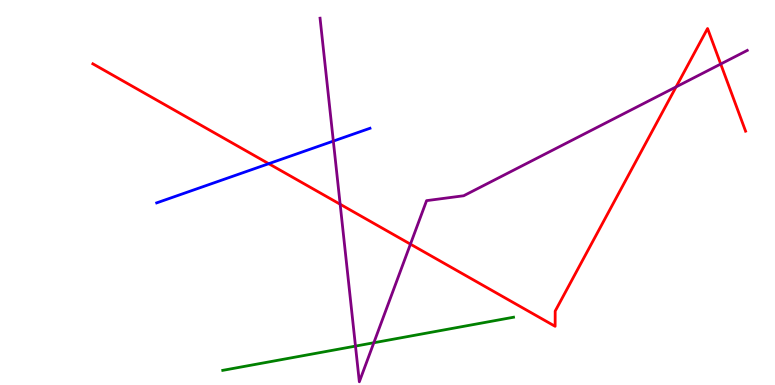[{'lines': ['blue', 'red'], 'intersections': [{'x': 3.47, 'y': 5.75}]}, {'lines': ['green', 'red'], 'intersections': []}, {'lines': ['purple', 'red'], 'intersections': [{'x': 4.39, 'y': 4.69}, {'x': 5.3, 'y': 3.66}, {'x': 8.72, 'y': 7.74}, {'x': 9.3, 'y': 8.34}]}, {'lines': ['blue', 'green'], 'intersections': []}, {'lines': ['blue', 'purple'], 'intersections': [{'x': 4.3, 'y': 6.34}]}, {'lines': ['green', 'purple'], 'intersections': [{'x': 4.59, 'y': 1.01}, {'x': 4.82, 'y': 1.1}]}]